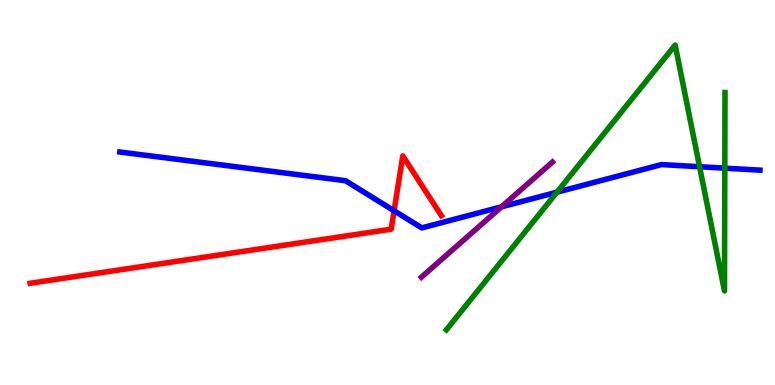[{'lines': ['blue', 'red'], 'intersections': [{'x': 5.09, 'y': 4.53}]}, {'lines': ['green', 'red'], 'intersections': []}, {'lines': ['purple', 'red'], 'intersections': []}, {'lines': ['blue', 'green'], 'intersections': [{'x': 7.19, 'y': 5.01}, {'x': 9.03, 'y': 5.67}, {'x': 9.35, 'y': 5.63}]}, {'lines': ['blue', 'purple'], 'intersections': [{'x': 6.47, 'y': 4.63}]}, {'lines': ['green', 'purple'], 'intersections': []}]